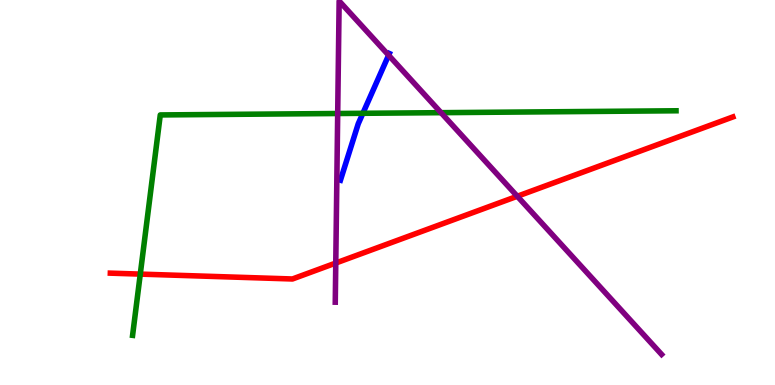[{'lines': ['blue', 'red'], 'intersections': []}, {'lines': ['green', 'red'], 'intersections': [{'x': 1.81, 'y': 2.88}]}, {'lines': ['purple', 'red'], 'intersections': [{'x': 4.33, 'y': 3.17}, {'x': 6.67, 'y': 4.9}]}, {'lines': ['blue', 'green'], 'intersections': [{'x': 4.68, 'y': 7.06}]}, {'lines': ['blue', 'purple'], 'intersections': [{'x': 5.01, 'y': 8.57}]}, {'lines': ['green', 'purple'], 'intersections': [{'x': 4.36, 'y': 7.05}, {'x': 5.69, 'y': 7.07}]}]